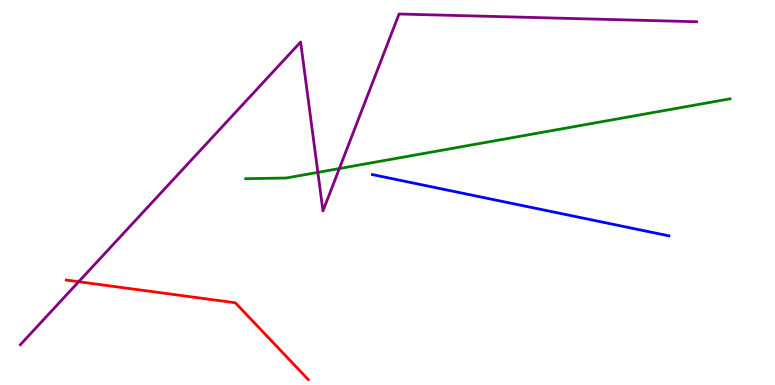[{'lines': ['blue', 'red'], 'intersections': []}, {'lines': ['green', 'red'], 'intersections': []}, {'lines': ['purple', 'red'], 'intersections': [{'x': 1.02, 'y': 2.68}]}, {'lines': ['blue', 'green'], 'intersections': []}, {'lines': ['blue', 'purple'], 'intersections': []}, {'lines': ['green', 'purple'], 'intersections': [{'x': 4.1, 'y': 5.52}, {'x': 4.38, 'y': 5.62}]}]